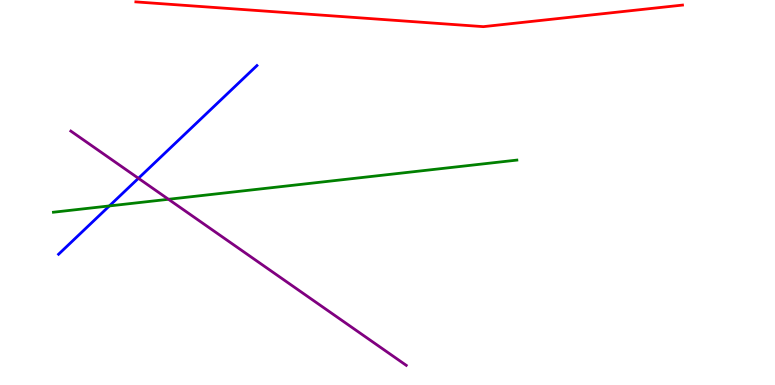[{'lines': ['blue', 'red'], 'intersections': []}, {'lines': ['green', 'red'], 'intersections': []}, {'lines': ['purple', 'red'], 'intersections': []}, {'lines': ['blue', 'green'], 'intersections': [{'x': 1.41, 'y': 4.65}]}, {'lines': ['blue', 'purple'], 'intersections': [{'x': 1.79, 'y': 5.37}]}, {'lines': ['green', 'purple'], 'intersections': [{'x': 2.17, 'y': 4.82}]}]